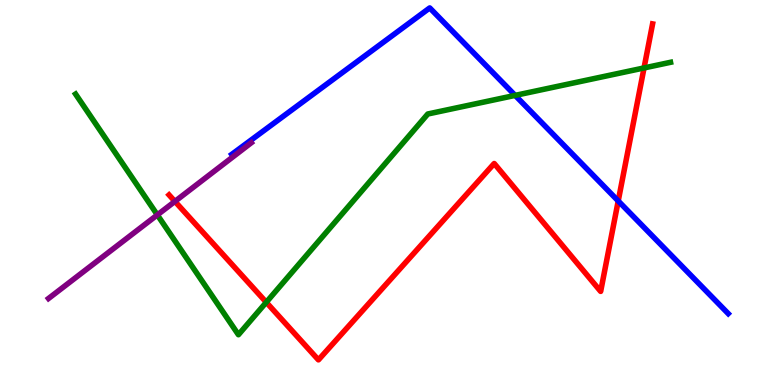[{'lines': ['blue', 'red'], 'intersections': [{'x': 7.98, 'y': 4.78}]}, {'lines': ['green', 'red'], 'intersections': [{'x': 3.44, 'y': 2.15}, {'x': 8.31, 'y': 8.24}]}, {'lines': ['purple', 'red'], 'intersections': [{'x': 2.26, 'y': 4.77}]}, {'lines': ['blue', 'green'], 'intersections': [{'x': 6.65, 'y': 7.52}]}, {'lines': ['blue', 'purple'], 'intersections': []}, {'lines': ['green', 'purple'], 'intersections': [{'x': 2.03, 'y': 4.42}]}]